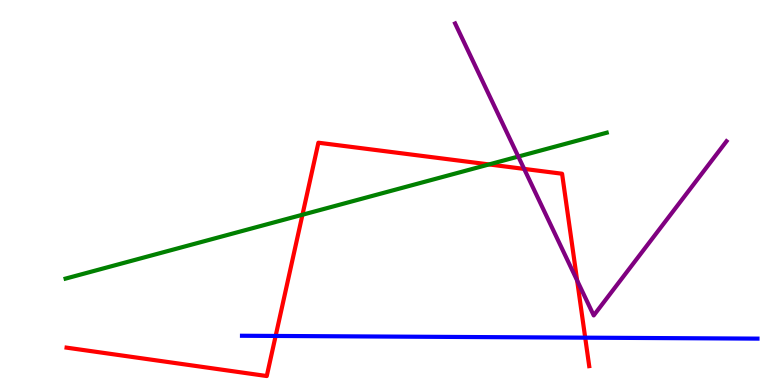[{'lines': ['blue', 'red'], 'intersections': [{'x': 3.56, 'y': 1.27}, {'x': 7.55, 'y': 1.23}]}, {'lines': ['green', 'red'], 'intersections': [{'x': 3.9, 'y': 4.42}, {'x': 6.31, 'y': 5.73}]}, {'lines': ['purple', 'red'], 'intersections': [{'x': 6.76, 'y': 5.61}, {'x': 7.45, 'y': 2.71}]}, {'lines': ['blue', 'green'], 'intersections': []}, {'lines': ['blue', 'purple'], 'intersections': []}, {'lines': ['green', 'purple'], 'intersections': [{'x': 6.69, 'y': 5.93}]}]